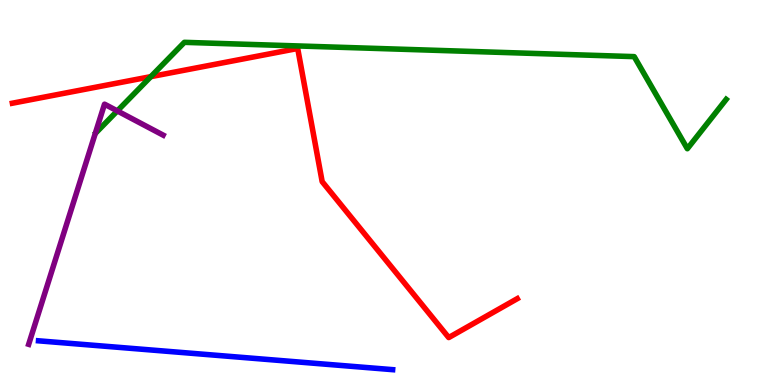[{'lines': ['blue', 'red'], 'intersections': []}, {'lines': ['green', 'red'], 'intersections': [{'x': 1.95, 'y': 8.01}]}, {'lines': ['purple', 'red'], 'intersections': []}, {'lines': ['blue', 'green'], 'intersections': []}, {'lines': ['blue', 'purple'], 'intersections': []}, {'lines': ['green', 'purple'], 'intersections': [{'x': 1.51, 'y': 7.12}]}]